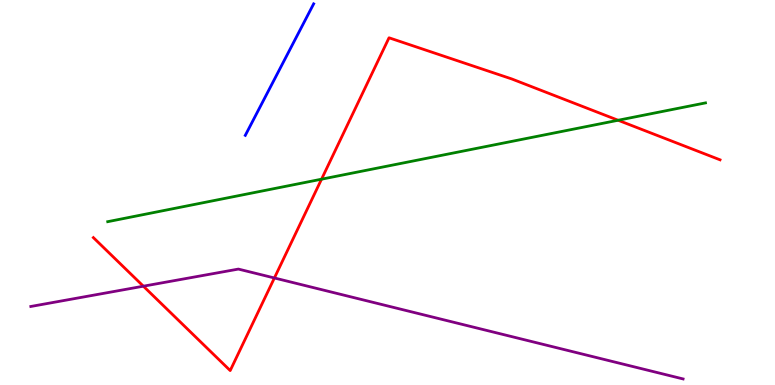[{'lines': ['blue', 'red'], 'intersections': []}, {'lines': ['green', 'red'], 'intersections': [{'x': 4.15, 'y': 5.35}, {'x': 7.98, 'y': 6.88}]}, {'lines': ['purple', 'red'], 'intersections': [{'x': 1.85, 'y': 2.57}, {'x': 3.54, 'y': 2.78}]}, {'lines': ['blue', 'green'], 'intersections': []}, {'lines': ['blue', 'purple'], 'intersections': []}, {'lines': ['green', 'purple'], 'intersections': []}]